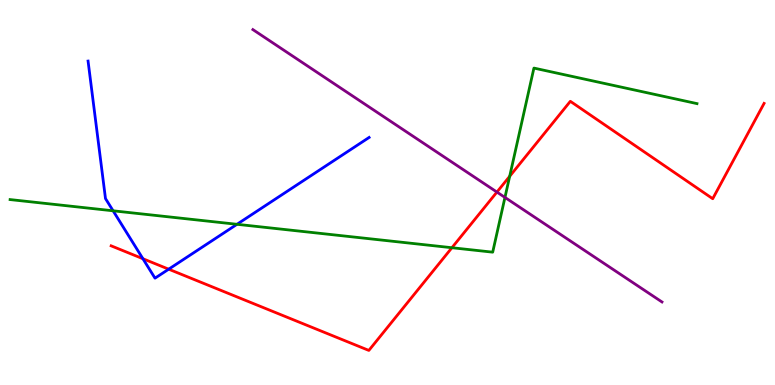[{'lines': ['blue', 'red'], 'intersections': [{'x': 1.84, 'y': 3.28}, {'x': 2.18, 'y': 3.01}]}, {'lines': ['green', 'red'], 'intersections': [{'x': 5.83, 'y': 3.57}, {'x': 6.58, 'y': 5.42}]}, {'lines': ['purple', 'red'], 'intersections': [{'x': 6.41, 'y': 5.01}]}, {'lines': ['blue', 'green'], 'intersections': [{'x': 1.46, 'y': 4.52}, {'x': 3.06, 'y': 4.17}]}, {'lines': ['blue', 'purple'], 'intersections': []}, {'lines': ['green', 'purple'], 'intersections': [{'x': 6.52, 'y': 4.87}]}]